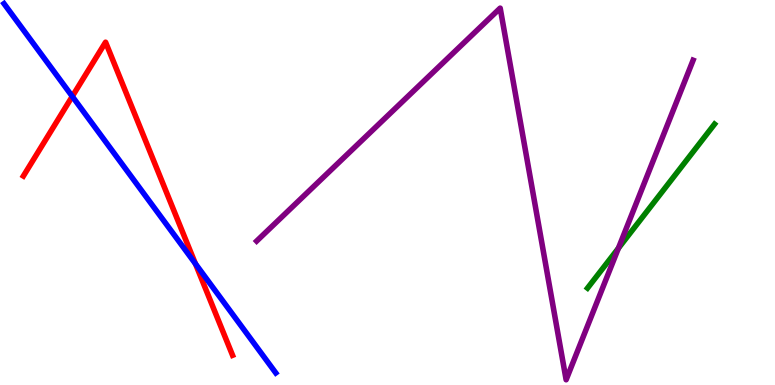[{'lines': ['blue', 'red'], 'intersections': [{'x': 0.933, 'y': 7.5}, {'x': 2.52, 'y': 3.15}]}, {'lines': ['green', 'red'], 'intersections': []}, {'lines': ['purple', 'red'], 'intersections': []}, {'lines': ['blue', 'green'], 'intersections': []}, {'lines': ['blue', 'purple'], 'intersections': []}, {'lines': ['green', 'purple'], 'intersections': [{'x': 7.98, 'y': 3.55}]}]